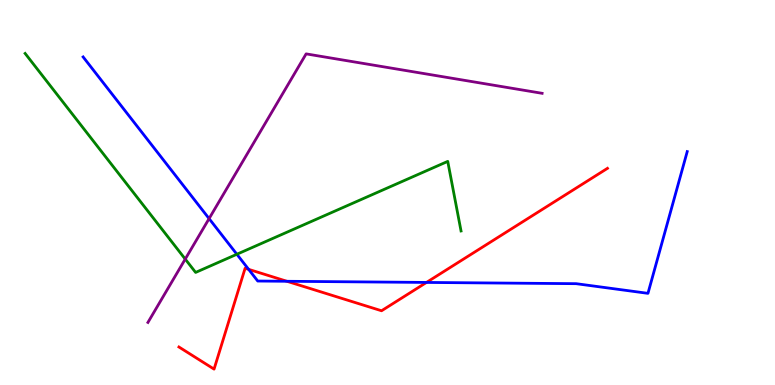[{'lines': ['blue', 'red'], 'intersections': [{'x': 3.21, 'y': 3.0}, {'x': 3.7, 'y': 2.69}, {'x': 5.5, 'y': 2.66}]}, {'lines': ['green', 'red'], 'intersections': []}, {'lines': ['purple', 'red'], 'intersections': []}, {'lines': ['blue', 'green'], 'intersections': [{'x': 3.06, 'y': 3.4}]}, {'lines': ['blue', 'purple'], 'intersections': [{'x': 2.7, 'y': 4.32}]}, {'lines': ['green', 'purple'], 'intersections': [{'x': 2.39, 'y': 3.27}]}]